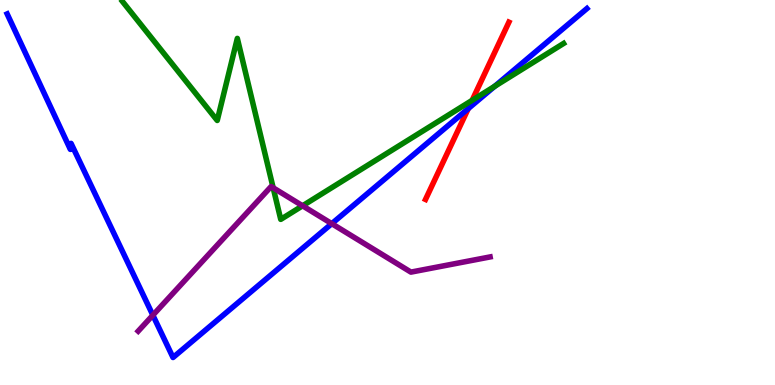[{'lines': ['blue', 'red'], 'intersections': [{'x': 6.04, 'y': 7.18}]}, {'lines': ['green', 'red'], 'intersections': [{'x': 6.09, 'y': 7.39}]}, {'lines': ['purple', 'red'], 'intersections': []}, {'lines': ['blue', 'green'], 'intersections': [{'x': 6.38, 'y': 7.76}]}, {'lines': ['blue', 'purple'], 'intersections': [{'x': 1.97, 'y': 1.81}, {'x': 4.28, 'y': 4.19}]}, {'lines': ['green', 'purple'], 'intersections': [{'x': 3.52, 'y': 5.12}, {'x': 3.9, 'y': 4.65}]}]